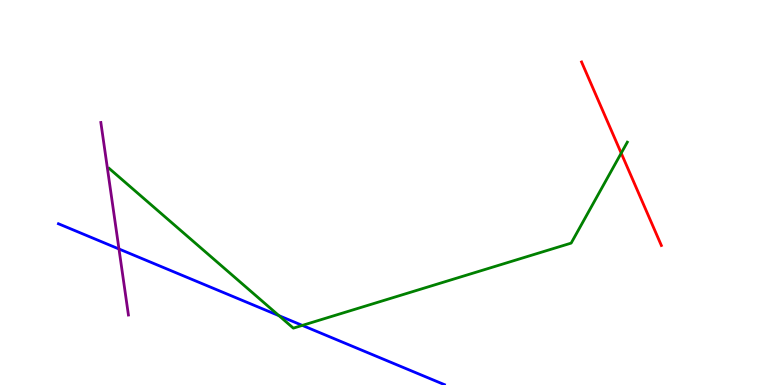[{'lines': ['blue', 'red'], 'intersections': []}, {'lines': ['green', 'red'], 'intersections': [{'x': 8.02, 'y': 6.02}]}, {'lines': ['purple', 'red'], 'intersections': []}, {'lines': ['blue', 'green'], 'intersections': [{'x': 3.6, 'y': 1.8}, {'x': 3.9, 'y': 1.55}]}, {'lines': ['blue', 'purple'], 'intersections': [{'x': 1.54, 'y': 3.53}]}, {'lines': ['green', 'purple'], 'intersections': []}]